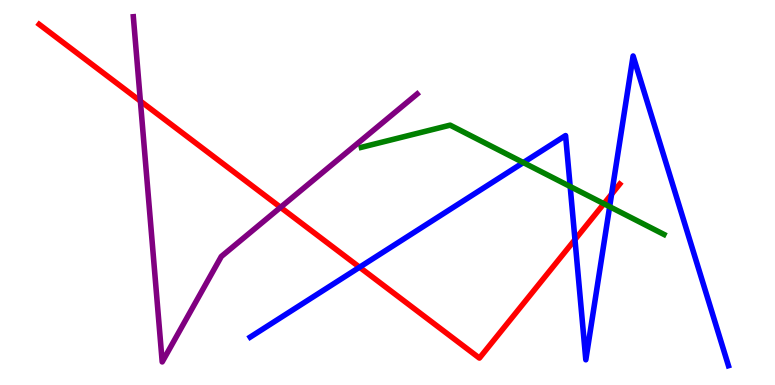[{'lines': ['blue', 'red'], 'intersections': [{'x': 4.64, 'y': 3.06}, {'x': 7.42, 'y': 3.78}, {'x': 7.89, 'y': 4.96}]}, {'lines': ['green', 'red'], 'intersections': [{'x': 7.79, 'y': 4.71}]}, {'lines': ['purple', 'red'], 'intersections': [{'x': 1.81, 'y': 7.37}, {'x': 3.62, 'y': 4.61}]}, {'lines': ['blue', 'green'], 'intersections': [{'x': 6.75, 'y': 5.78}, {'x': 7.36, 'y': 5.16}, {'x': 7.87, 'y': 4.63}]}, {'lines': ['blue', 'purple'], 'intersections': []}, {'lines': ['green', 'purple'], 'intersections': []}]